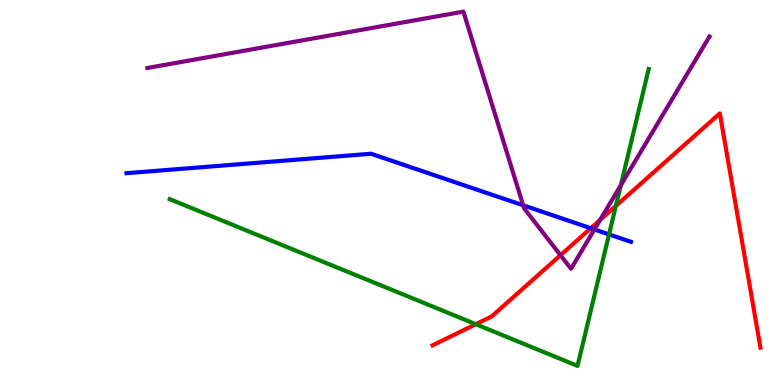[{'lines': ['blue', 'red'], 'intersections': [{'x': 7.62, 'y': 4.07}]}, {'lines': ['green', 'red'], 'intersections': [{'x': 6.14, 'y': 1.58}, {'x': 7.95, 'y': 4.65}]}, {'lines': ['purple', 'red'], 'intersections': [{'x': 7.23, 'y': 3.37}, {'x': 7.74, 'y': 4.29}]}, {'lines': ['blue', 'green'], 'intersections': [{'x': 7.86, 'y': 3.91}]}, {'lines': ['blue', 'purple'], 'intersections': [{'x': 6.75, 'y': 4.67}, {'x': 7.67, 'y': 4.04}]}, {'lines': ['green', 'purple'], 'intersections': [{'x': 8.01, 'y': 5.19}]}]